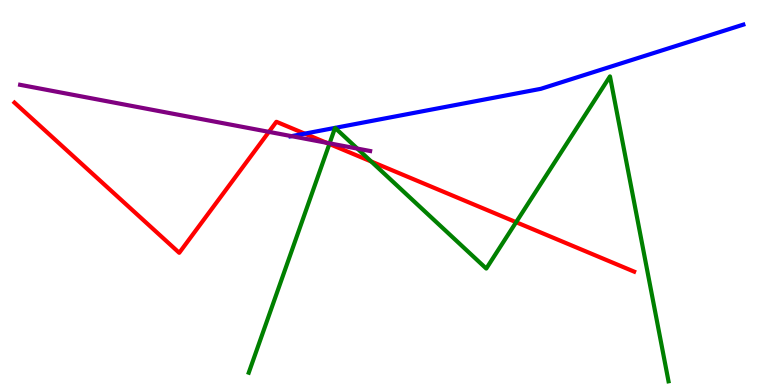[{'lines': ['blue', 'red'], 'intersections': [{'x': 3.93, 'y': 6.53}]}, {'lines': ['green', 'red'], 'intersections': [{'x': 4.25, 'y': 6.26}, {'x': 4.79, 'y': 5.81}, {'x': 6.66, 'y': 4.23}]}, {'lines': ['purple', 'red'], 'intersections': [{'x': 3.47, 'y': 6.57}, {'x': 4.21, 'y': 6.29}]}, {'lines': ['blue', 'green'], 'intersections': [{'x': 4.32, 'y': 6.68}, {'x': 4.32, 'y': 6.68}]}, {'lines': ['blue', 'purple'], 'intersections': [{'x': 3.76, 'y': 6.46}]}, {'lines': ['green', 'purple'], 'intersections': [{'x': 4.25, 'y': 6.28}, {'x': 4.61, 'y': 6.14}]}]